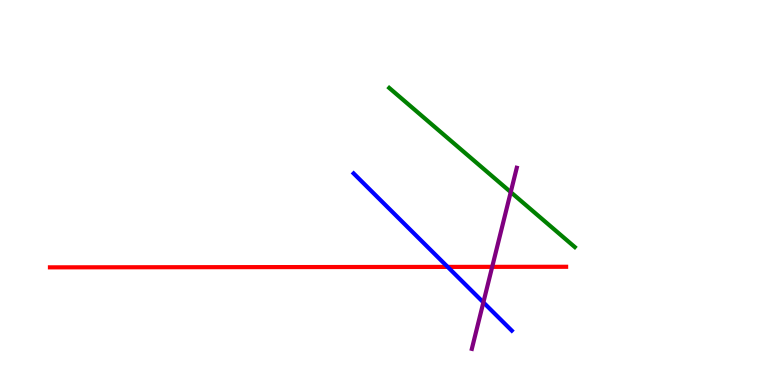[{'lines': ['blue', 'red'], 'intersections': [{'x': 5.78, 'y': 3.07}]}, {'lines': ['green', 'red'], 'intersections': []}, {'lines': ['purple', 'red'], 'intersections': [{'x': 6.35, 'y': 3.07}]}, {'lines': ['blue', 'green'], 'intersections': []}, {'lines': ['blue', 'purple'], 'intersections': [{'x': 6.24, 'y': 2.15}]}, {'lines': ['green', 'purple'], 'intersections': [{'x': 6.59, 'y': 5.01}]}]